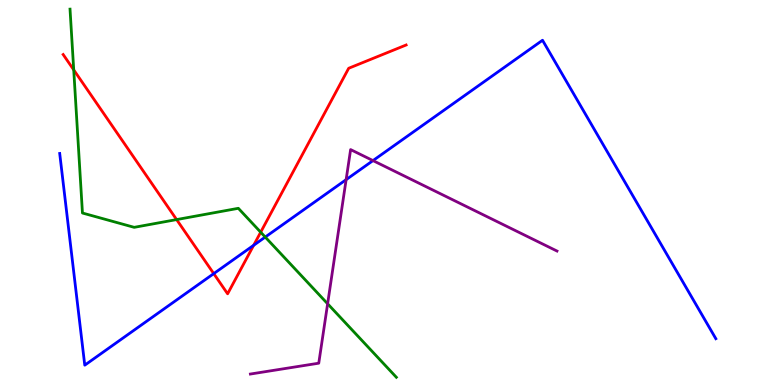[{'lines': ['blue', 'red'], 'intersections': [{'x': 2.76, 'y': 2.89}, {'x': 3.27, 'y': 3.63}]}, {'lines': ['green', 'red'], 'intersections': [{'x': 0.951, 'y': 8.18}, {'x': 2.28, 'y': 4.3}, {'x': 3.36, 'y': 3.97}]}, {'lines': ['purple', 'red'], 'intersections': []}, {'lines': ['blue', 'green'], 'intersections': [{'x': 3.42, 'y': 3.84}]}, {'lines': ['blue', 'purple'], 'intersections': [{'x': 4.47, 'y': 5.33}, {'x': 4.81, 'y': 5.83}]}, {'lines': ['green', 'purple'], 'intersections': [{'x': 4.23, 'y': 2.11}]}]